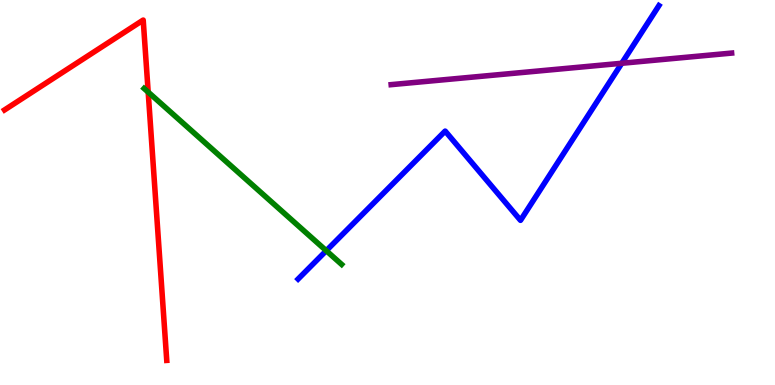[{'lines': ['blue', 'red'], 'intersections': []}, {'lines': ['green', 'red'], 'intersections': [{'x': 1.91, 'y': 7.61}]}, {'lines': ['purple', 'red'], 'intersections': []}, {'lines': ['blue', 'green'], 'intersections': [{'x': 4.21, 'y': 3.49}]}, {'lines': ['blue', 'purple'], 'intersections': [{'x': 8.02, 'y': 8.36}]}, {'lines': ['green', 'purple'], 'intersections': []}]